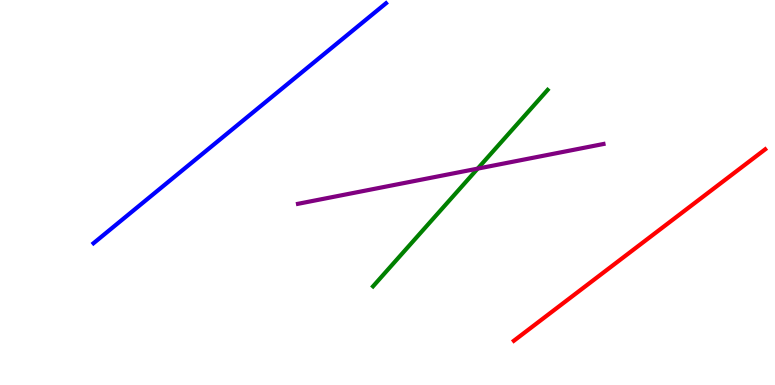[{'lines': ['blue', 'red'], 'intersections': []}, {'lines': ['green', 'red'], 'intersections': []}, {'lines': ['purple', 'red'], 'intersections': []}, {'lines': ['blue', 'green'], 'intersections': []}, {'lines': ['blue', 'purple'], 'intersections': []}, {'lines': ['green', 'purple'], 'intersections': [{'x': 6.16, 'y': 5.62}]}]